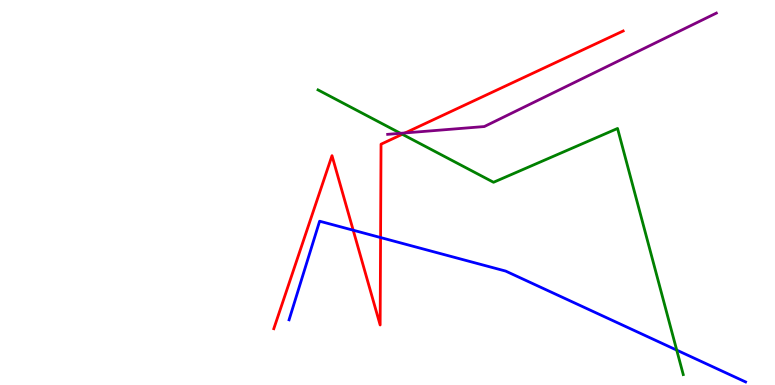[{'lines': ['blue', 'red'], 'intersections': [{'x': 4.56, 'y': 4.02}, {'x': 4.91, 'y': 3.83}]}, {'lines': ['green', 'red'], 'intersections': [{'x': 5.19, 'y': 6.51}]}, {'lines': ['purple', 'red'], 'intersections': [{'x': 5.23, 'y': 6.55}]}, {'lines': ['blue', 'green'], 'intersections': [{'x': 8.73, 'y': 0.906}]}, {'lines': ['blue', 'purple'], 'intersections': []}, {'lines': ['green', 'purple'], 'intersections': [{'x': 5.17, 'y': 6.54}]}]